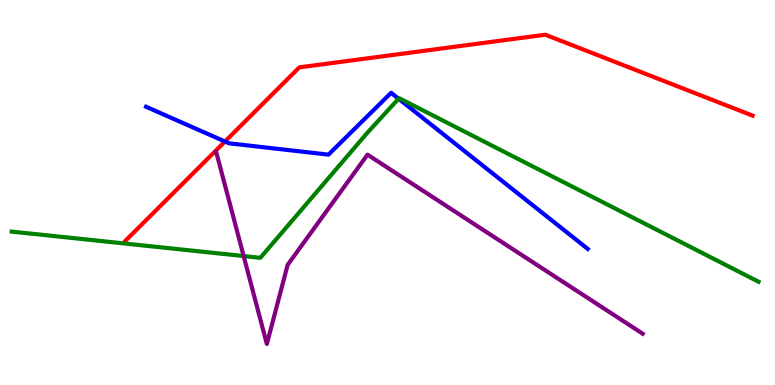[{'lines': ['blue', 'red'], 'intersections': [{'x': 2.9, 'y': 6.32}]}, {'lines': ['green', 'red'], 'intersections': []}, {'lines': ['purple', 'red'], 'intersections': []}, {'lines': ['blue', 'green'], 'intersections': [{'x': 5.14, 'y': 7.44}]}, {'lines': ['blue', 'purple'], 'intersections': []}, {'lines': ['green', 'purple'], 'intersections': [{'x': 3.14, 'y': 3.35}]}]